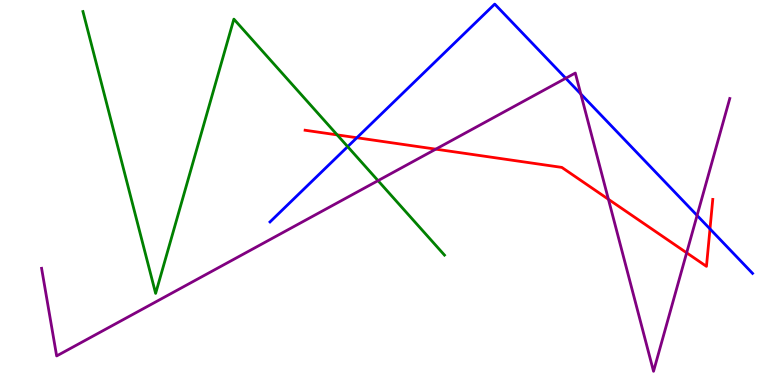[{'lines': ['blue', 'red'], 'intersections': [{'x': 4.6, 'y': 6.42}, {'x': 9.16, 'y': 4.05}]}, {'lines': ['green', 'red'], 'intersections': [{'x': 4.35, 'y': 6.5}]}, {'lines': ['purple', 'red'], 'intersections': [{'x': 5.62, 'y': 6.13}, {'x': 7.85, 'y': 4.82}, {'x': 8.86, 'y': 3.43}]}, {'lines': ['blue', 'green'], 'intersections': [{'x': 4.49, 'y': 6.19}]}, {'lines': ['blue', 'purple'], 'intersections': [{'x': 7.3, 'y': 7.97}, {'x': 7.49, 'y': 7.56}, {'x': 8.99, 'y': 4.4}]}, {'lines': ['green', 'purple'], 'intersections': [{'x': 4.88, 'y': 5.31}]}]